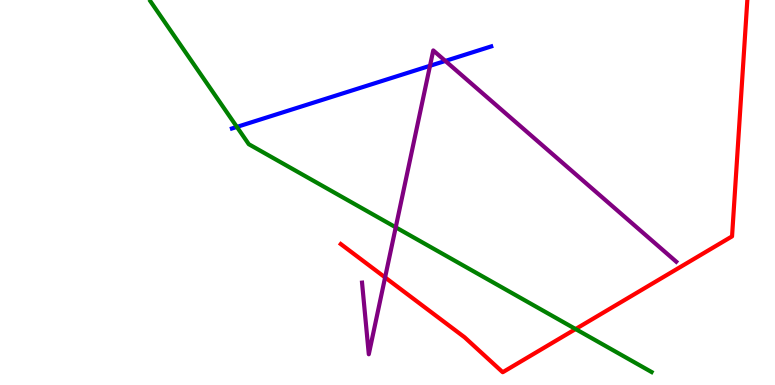[{'lines': ['blue', 'red'], 'intersections': []}, {'lines': ['green', 'red'], 'intersections': [{'x': 7.43, 'y': 1.45}]}, {'lines': ['purple', 'red'], 'intersections': [{'x': 4.97, 'y': 2.79}]}, {'lines': ['blue', 'green'], 'intersections': [{'x': 3.06, 'y': 6.7}]}, {'lines': ['blue', 'purple'], 'intersections': [{'x': 5.55, 'y': 8.29}, {'x': 5.75, 'y': 8.42}]}, {'lines': ['green', 'purple'], 'intersections': [{'x': 5.11, 'y': 4.1}]}]